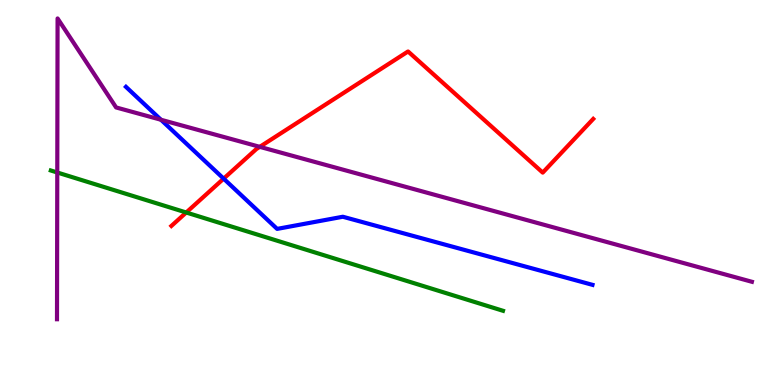[{'lines': ['blue', 'red'], 'intersections': [{'x': 2.89, 'y': 5.36}]}, {'lines': ['green', 'red'], 'intersections': [{'x': 2.4, 'y': 4.48}]}, {'lines': ['purple', 'red'], 'intersections': [{'x': 3.35, 'y': 6.19}]}, {'lines': ['blue', 'green'], 'intersections': []}, {'lines': ['blue', 'purple'], 'intersections': [{'x': 2.08, 'y': 6.89}]}, {'lines': ['green', 'purple'], 'intersections': [{'x': 0.739, 'y': 5.52}]}]